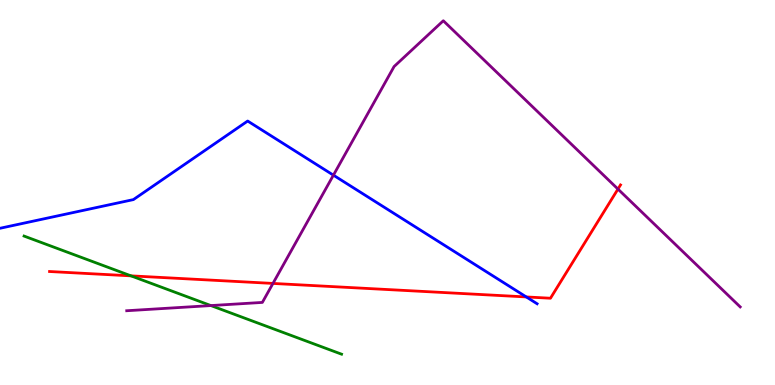[{'lines': ['blue', 'red'], 'intersections': [{'x': 6.79, 'y': 2.29}]}, {'lines': ['green', 'red'], 'intersections': [{'x': 1.69, 'y': 2.83}]}, {'lines': ['purple', 'red'], 'intersections': [{'x': 3.52, 'y': 2.64}, {'x': 7.97, 'y': 5.09}]}, {'lines': ['blue', 'green'], 'intersections': []}, {'lines': ['blue', 'purple'], 'intersections': [{'x': 4.3, 'y': 5.45}]}, {'lines': ['green', 'purple'], 'intersections': [{'x': 2.72, 'y': 2.06}]}]